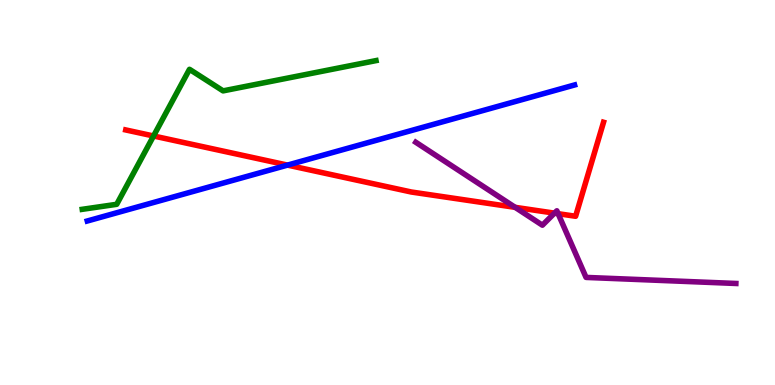[{'lines': ['blue', 'red'], 'intersections': [{'x': 3.71, 'y': 5.71}]}, {'lines': ['green', 'red'], 'intersections': [{'x': 1.98, 'y': 6.47}]}, {'lines': ['purple', 'red'], 'intersections': [{'x': 6.65, 'y': 4.61}, {'x': 7.15, 'y': 4.46}, {'x': 7.2, 'y': 4.45}]}, {'lines': ['blue', 'green'], 'intersections': []}, {'lines': ['blue', 'purple'], 'intersections': []}, {'lines': ['green', 'purple'], 'intersections': []}]